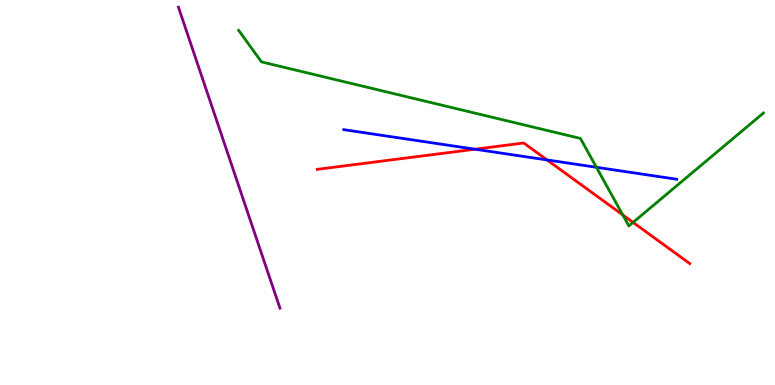[{'lines': ['blue', 'red'], 'intersections': [{'x': 6.13, 'y': 6.12}, {'x': 7.06, 'y': 5.85}]}, {'lines': ['green', 'red'], 'intersections': [{'x': 8.04, 'y': 4.42}, {'x': 8.17, 'y': 4.22}]}, {'lines': ['purple', 'red'], 'intersections': []}, {'lines': ['blue', 'green'], 'intersections': [{'x': 7.7, 'y': 5.65}]}, {'lines': ['blue', 'purple'], 'intersections': []}, {'lines': ['green', 'purple'], 'intersections': []}]